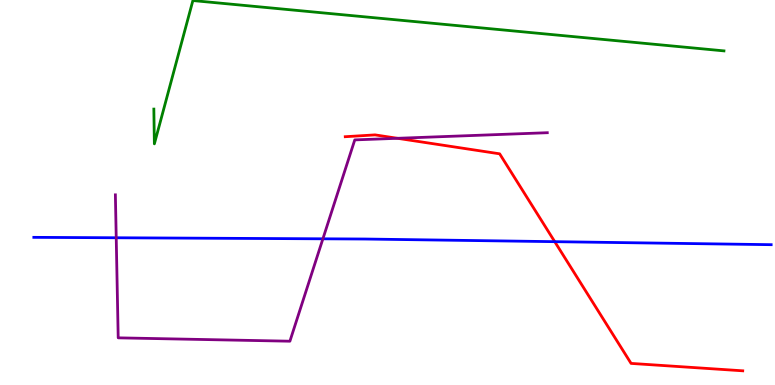[{'lines': ['blue', 'red'], 'intersections': [{'x': 7.16, 'y': 3.72}]}, {'lines': ['green', 'red'], 'intersections': []}, {'lines': ['purple', 'red'], 'intersections': [{'x': 5.13, 'y': 6.41}]}, {'lines': ['blue', 'green'], 'intersections': []}, {'lines': ['blue', 'purple'], 'intersections': [{'x': 1.5, 'y': 3.82}, {'x': 4.17, 'y': 3.8}]}, {'lines': ['green', 'purple'], 'intersections': []}]